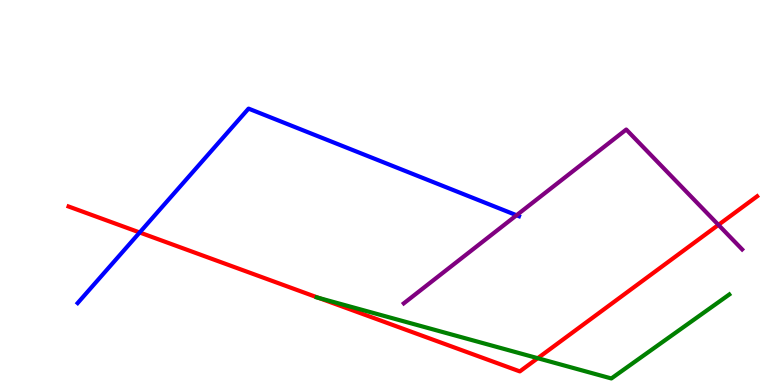[{'lines': ['blue', 'red'], 'intersections': [{'x': 1.8, 'y': 3.96}]}, {'lines': ['green', 'red'], 'intersections': [{'x': 4.11, 'y': 2.26}, {'x': 6.94, 'y': 0.696}]}, {'lines': ['purple', 'red'], 'intersections': [{'x': 9.27, 'y': 4.16}]}, {'lines': ['blue', 'green'], 'intersections': []}, {'lines': ['blue', 'purple'], 'intersections': [{'x': 6.67, 'y': 4.41}]}, {'lines': ['green', 'purple'], 'intersections': []}]